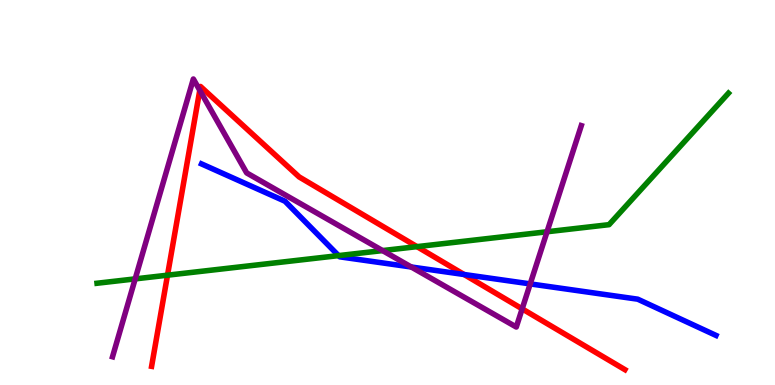[{'lines': ['blue', 'red'], 'intersections': [{'x': 5.99, 'y': 2.87}]}, {'lines': ['green', 'red'], 'intersections': [{'x': 2.16, 'y': 2.85}, {'x': 5.38, 'y': 3.59}]}, {'lines': ['purple', 'red'], 'intersections': [{'x': 2.58, 'y': 7.65}, {'x': 6.74, 'y': 1.98}]}, {'lines': ['blue', 'green'], 'intersections': [{'x': 4.37, 'y': 3.36}]}, {'lines': ['blue', 'purple'], 'intersections': [{'x': 5.31, 'y': 3.07}, {'x': 6.84, 'y': 2.63}]}, {'lines': ['green', 'purple'], 'intersections': [{'x': 1.74, 'y': 2.76}, {'x': 4.94, 'y': 3.49}, {'x': 7.06, 'y': 3.98}]}]